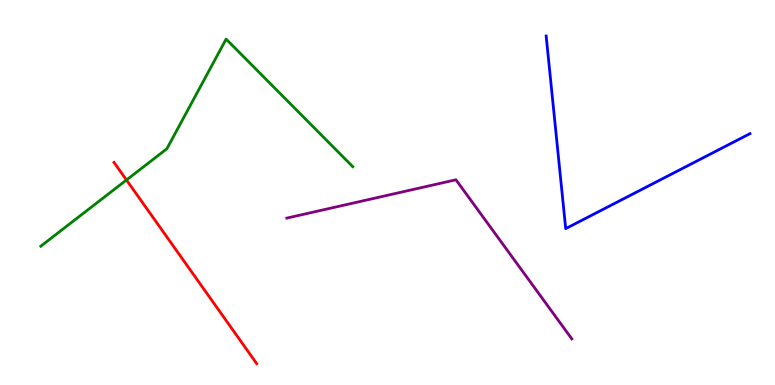[{'lines': ['blue', 'red'], 'intersections': []}, {'lines': ['green', 'red'], 'intersections': [{'x': 1.63, 'y': 5.32}]}, {'lines': ['purple', 'red'], 'intersections': []}, {'lines': ['blue', 'green'], 'intersections': []}, {'lines': ['blue', 'purple'], 'intersections': []}, {'lines': ['green', 'purple'], 'intersections': []}]